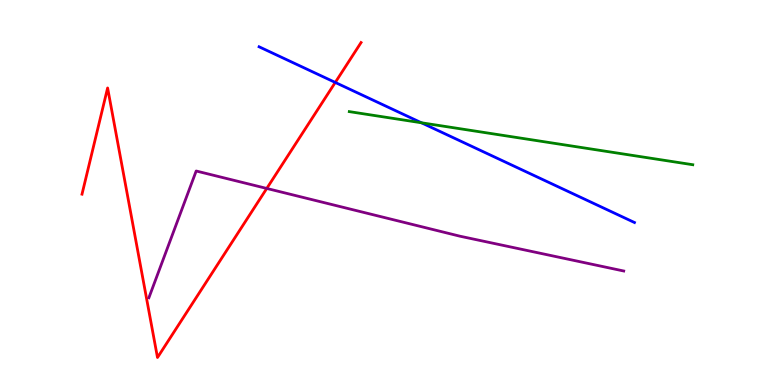[{'lines': ['blue', 'red'], 'intersections': [{'x': 4.33, 'y': 7.86}]}, {'lines': ['green', 'red'], 'intersections': []}, {'lines': ['purple', 'red'], 'intersections': [{'x': 3.44, 'y': 5.11}]}, {'lines': ['blue', 'green'], 'intersections': [{'x': 5.44, 'y': 6.81}]}, {'lines': ['blue', 'purple'], 'intersections': []}, {'lines': ['green', 'purple'], 'intersections': []}]